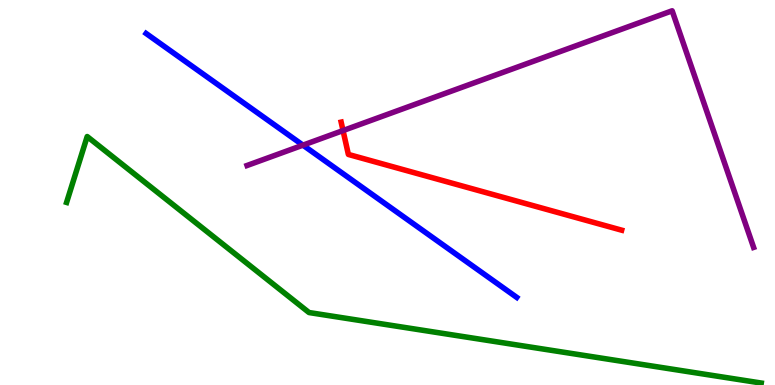[{'lines': ['blue', 'red'], 'intersections': []}, {'lines': ['green', 'red'], 'intersections': []}, {'lines': ['purple', 'red'], 'intersections': [{'x': 4.43, 'y': 6.61}]}, {'lines': ['blue', 'green'], 'intersections': []}, {'lines': ['blue', 'purple'], 'intersections': [{'x': 3.91, 'y': 6.23}]}, {'lines': ['green', 'purple'], 'intersections': []}]